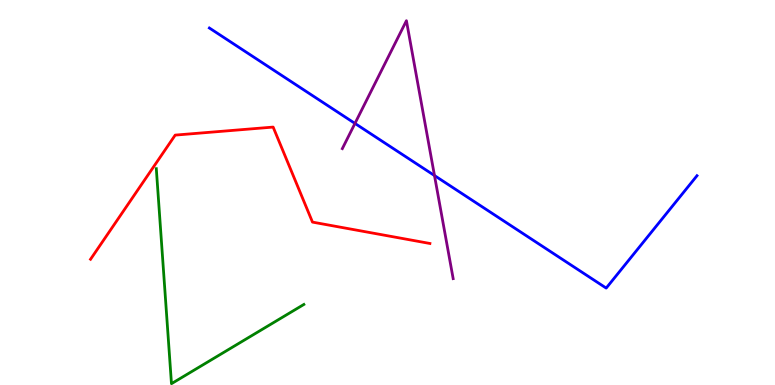[{'lines': ['blue', 'red'], 'intersections': []}, {'lines': ['green', 'red'], 'intersections': []}, {'lines': ['purple', 'red'], 'intersections': []}, {'lines': ['blue', 'green'], 'intersections': []}, {'lines': ['blue', 'purple'], 'intersections': [{'x': 4.58, 'y': 6.79}, {'x': 5.61, 'y': 5.44}]}, {'lines': ['green', 'purple'], 'intersections': []}]